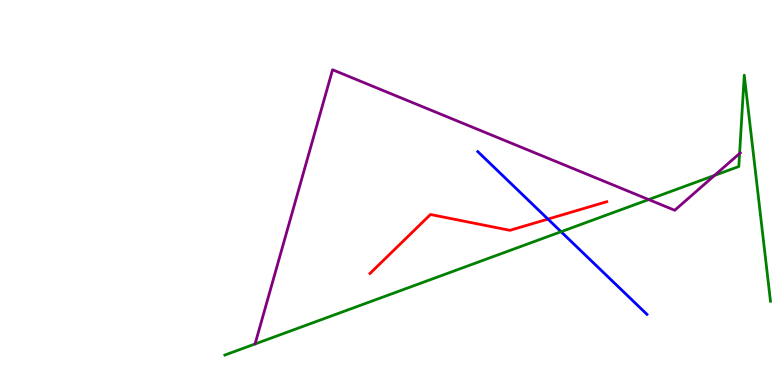[{'lines': ['blue', 'red'], 'intersections': [{'x': 7.07, 'y': 4.31}]}, {'lines': ['green', 'red'], 'intersections': []}, {'lines': ['purple', 'red'], 'intersections': []}, {'lines': ['blue', 'green'], 'intersections': [{'x': 7.24, 'y': 3.98}]}, {'lines': ['blue', 'purple'], 'intersections': []}, {'lines': ['green', 'purple'], 'intersections': [{'x': 8.37, 'y': 4.82}, {'x': 9.22, 'y': 5.44}, {'x': 9.54, 'y': 6.01}]}]